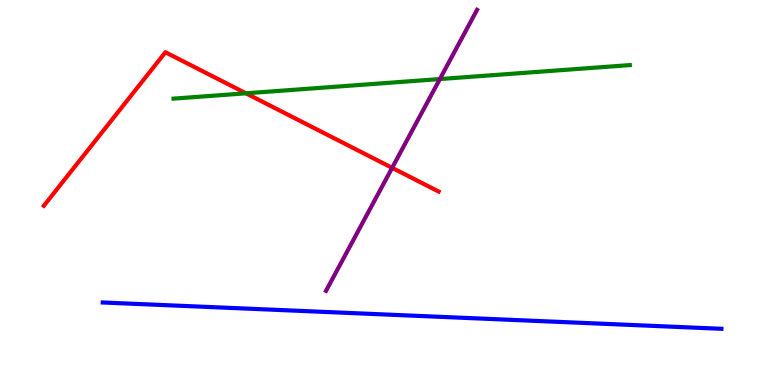[{'lines': ['blue', 'red'], 'intersections': []}, {'lines': ['green', 'red'], 'intersections': [{'x': 3.17, 'y': 7.58}]}, {'lines': ['purple', 'red'], 'intersections': [{'x': 5.06, 'y': 5.64}]}, {'lines': ['blue', 'green'], 'intersections': []}, {'lines': ['blue', 'purple'], 'intersections': []}, {'lines': ['green', 'purple'], 'intersections': [{'x': 5.68, 'y': 7.95}]}]